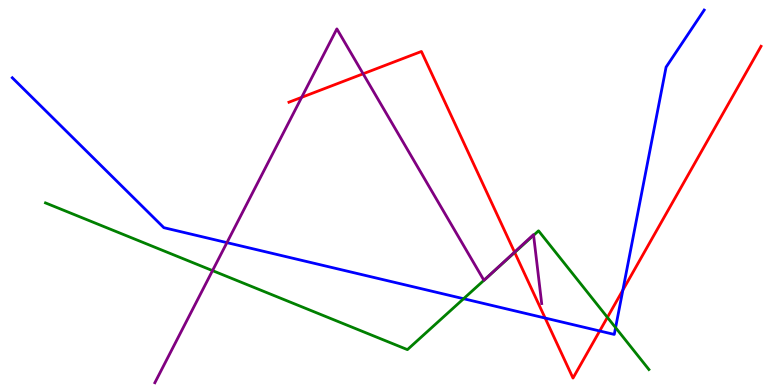[{'lines': ['blue', 'red'], 'intersections': [{'x': 7.03, 'y': 1.74}, {'x': 7.74, 'y': 1.4}, {'x': 8.04, 'y': 2.47}]}, {'lines': ['green', 'red'], 'intersections': [{'x': 6.64, 'y': 3.44}, {'x': 7.84, 'y': 1.76}]}, {'lines': ['purple', 'red'], 'intersections': [{'x': 3.89, 'y': 7.47}, {'x': 4.69, 'y': 8.08}, {'x': 6.64, 'y': 3.45}]}, {'lines': ['blue', 'green'], 'intersections': [{'x': 5.98, 'y': 2.24}, {'x': 7.94, 'y': 1.49}]}, {'lines': ['blue', 'purple'], 'intersections': [{'x': 2.93, 'y': 3.7}]}, {'lines': ['green', 'purple'], 'intersections': [{'x': 2.74, 'y': 2.97}, {'x': 6.24, 'y': 2.72}, {'x': 6.3, 'y': 2.82}, {'x': 6.88, 'y': 3.89}]}]